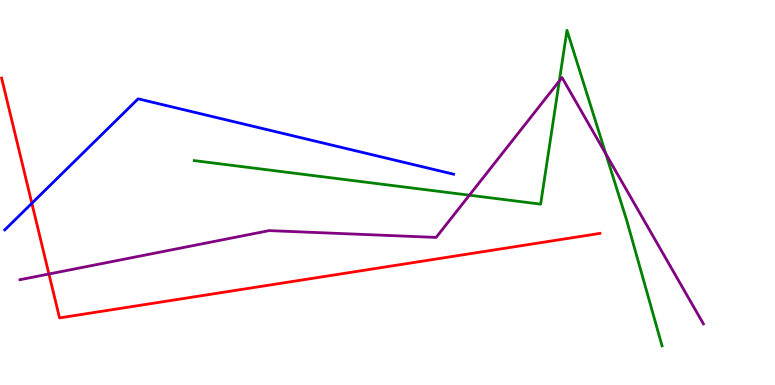[{'lines': ['blue', 'red'], 'intersections': [{'x': 0.411, 'y': 4.72}]}, {'lines': ['green', 'red'], 'intersections': []}, {'lines': ['purple', 'red'], 'intersections': [{'x': 0.631, 'y': 2.88}]}, {'lines': ['blue', 'green'], 'intersections': []}, {'lines': ['blue', 'purple'], 'intersections': []}, {'lines': ['green', 'purple'], 'intersections': [{'x': 6.06, 'y': 4.93}, {'x': 7.22, 'y': 7.89}, {'x': 7.82, 'y': 6.0}]}]